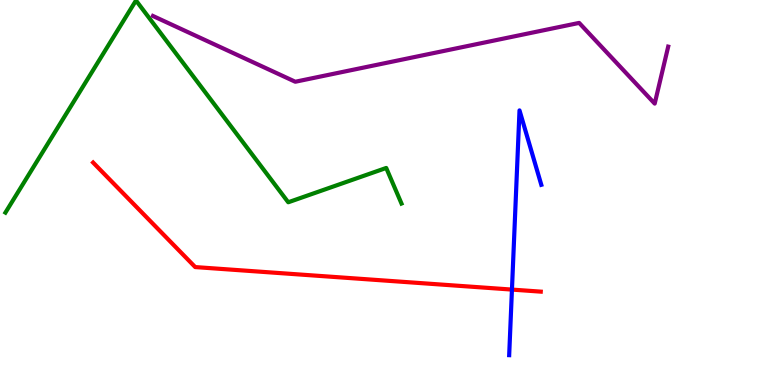[{'lines': ['blue', 'red'], 'intersections': [{'x': 6.61, 'y': 2.48}]}, {'lines': ['green', 'red'], 'intersections': []}, {'lines': ['purple', 'red'], 'intersections': []}, {'lines': ['blue', 'green'], 'intersections': []}, {'lines': ['blue', 'purple'], 'intersections': []}, {'lines': ['green', 'purple'], 'intersections': []}]